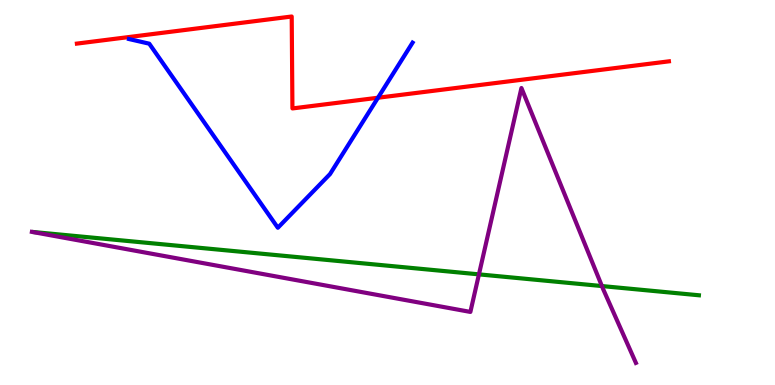[{'lines': ['blue', 'red'], 'intersections': [{'x': 4.88, 'y': 7.46}]}, {'lines': ['green', 'red'], 'intersections': []}, {'lines': ['purple', 'red'], 'intersections': []}, {'lines': ['blue', 'green'], 'intersections': []}, {'lines': ['blue', 'purple'], 'intersections': []}, {'lines': ['green', 'purple'], 'intersections': [{'x': 6.18, 'y': 2.87}, {'x': 7.77, 'y': 2.57}]}]